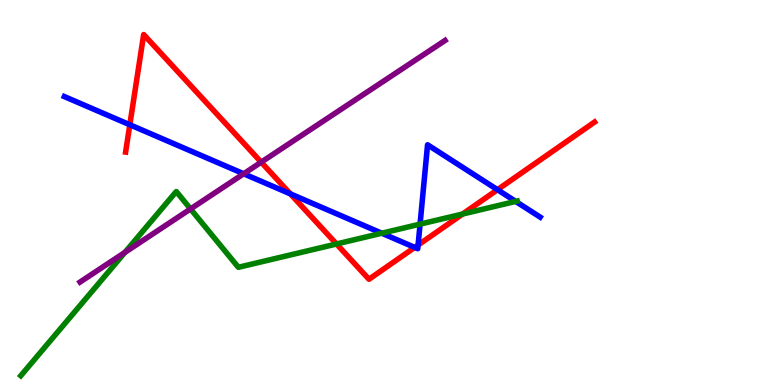[{'lines': ['blue', 'red'], 'intersections': [{'x': 1.68, 'y': 6.76}, {'x': 3.75, 'y': 4.96}, {'x': 5.35, 'y': 3.57}, {'x': 5.39, 'y': 3.64}, {'x': 6.42, 'y': 5.07}]}, {'lines': ['green', 'red'], 'intersections': [{'x': 4.34, 'y': 3.66}, {'x': 5.97, 'y': 4.44}]}, {'lines': ['purple', 'red'], 'intersections': [{'x': 3.37, 'y': 5.79}]}, {'lines': ['blue', 'green'], 'intersections': [{'x': 4.93, 'y': 3.94}, {'x': 5.42, 'y': 4.18}, {'x': 6.65, 'y': 4.77}]}, {'lines': ['blue', 'purple'], 'intersections': [{'x': 3.14, 'y': 5.49}]}, {'lines': ['green', 'purple'], 'intersections': [{'x': 1.61, 'y': 3.45}, {'x': 2.46, 'y': 4.57}]}]